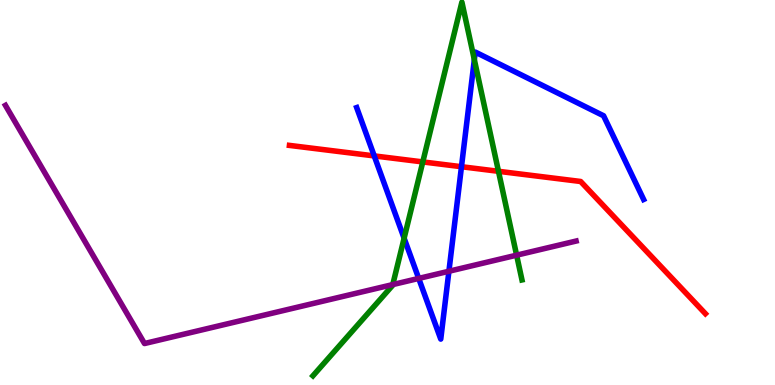[{'lines': ['blue', 'red'], 'intersections': [{'x': 4.83, 'y': 5.95}, {'x': 5.95, 'y': 5.67}]}, {'lines': ['green', 'red'], 'intersections': [{'x': 5.46, 'y': 5.79}, {'x': 6.43, 'y': 5.55}]}, {'lines': ['purple', 'red'], 'intersections': []}, {'lines': ['blue', 'green'], 'intersections': [{'x': 5.21, 'y': 3.81}, {'x': 6.12, 'y': 8.45}]}, {'lines': ['blue', 'purple'], 'intersections': [{'x': 5.4, 'y': 2.77}, {'x': 5.79, 'y': 2.95}]}, {'lines': ['green', 'purple'], 'intersections': [{'x': 5.07, 'y': 2.61}, {'x': 6.67, 'y': 3.37}]}]